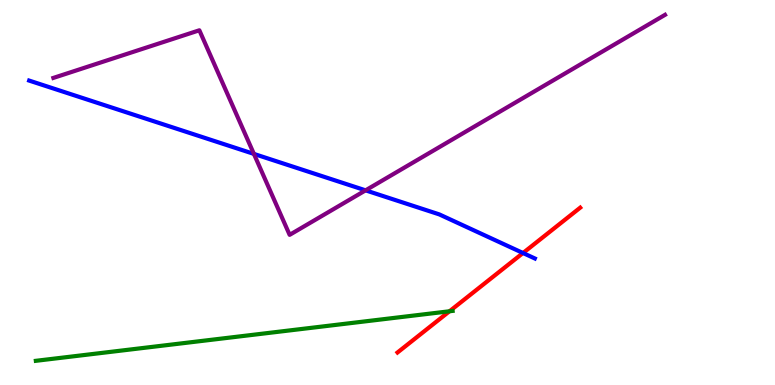[{'lines': ['blue', 'red'], 'intersections': [{'x': 6.75, 'y': 3.43}]}, {'lines': ['green', 'red'], 'intersections': [{'x': 5.8, 'y': 1.92}]}, {'lines': ['purple', 'red'], 'intersections': []}, {'lines': ['blue', 'green'], 'intersections': []}, {'lines': ['blue', 'purple'], 'intersections': [{'x': 3.28, 'y': 6.0}, {'x': 4.72, 'y': 5.06}]}, {'lines': ['green', 'purple'], 'intersections': []}]